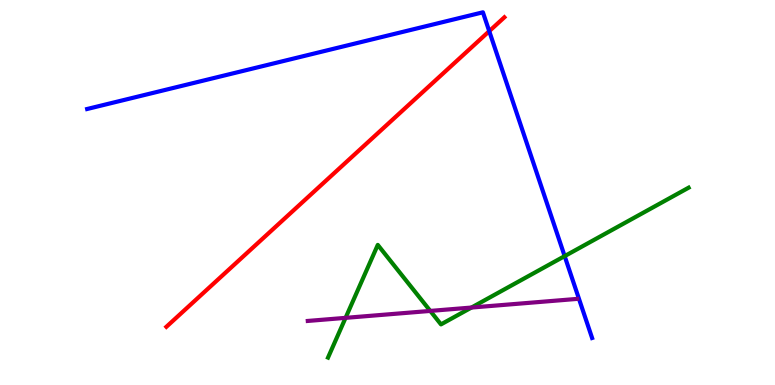[{'lines': ['blue', 'red'], 'intersections': [{'x': 6.31, 'y': 9.19}]}, {'lines': ['green', 'red'], 'intersections': []}, {'lines': ['purple', 'red'], 'intersections': []}, {'lines': ['blue', 'green'], 'intersections': [{'x': 7.29, 'y': 3.35}]}, {'lines': ['blue', 'purple'], 'intersections': []}, {'lines': ['green', 'purple'], 'intersections': [{'x': 4.46, 'y': 1.74}, {'x': 5.55, 'y': 1.92}, {'x': 6.08, 'y': 2.01}]}]